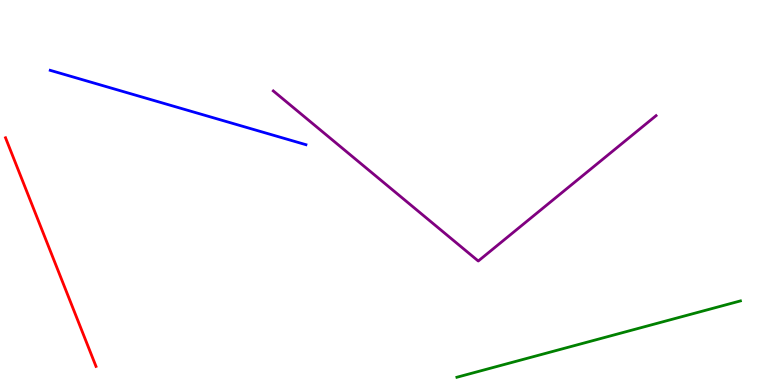[{'lines': ['blue', 'red'], 'intersections': []}, {'lines': ['green', 'red'], 'intersections': []}, {'lines': ['purple', 'red'], 'intersections': []}, {'lines': ['blue', 'green'], 'intersections': []}, {'lines': ['blue', 'purple'], 'intersections': []}, {'lines': ['green', 'purple'], 'intersections': []}]